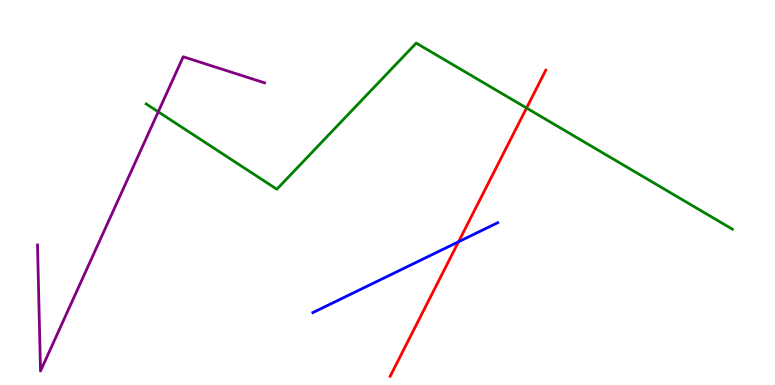[{'lines': ['blue', 'red'], 'intersections': [{'x': 5.92, 'y': 3.72}]}, {'lines': ['green', 'red'], 'intersections': [{'x': 6.79, 'y': 7.19}]}, {'lines': ['purple', 'red'], 'intersections': []}, {'lines': ['blue', 'green'], 'intersections': []}, {'lines': ['blue', 'purple'], 'intersections': []}, {'lines': ['green', 'purple'], 'intersections': [{'x': 2.04, 'y': 7.1}]}]